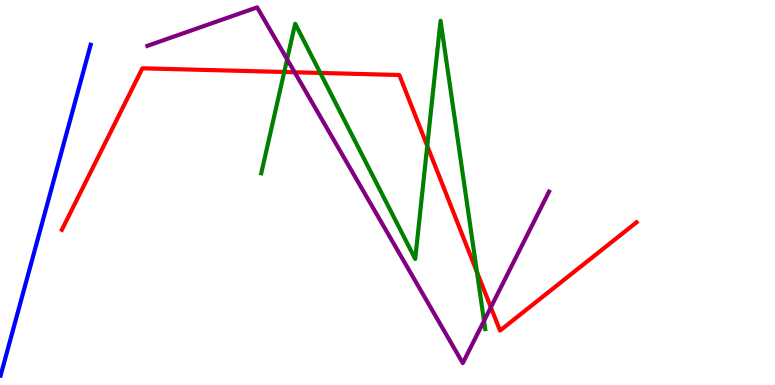[{'lines': ['blue', 'red'], 'intersections': []}, {'lines': ['green', 'red'], 'intersections': [{'x': 3.67, 'y': 8.13}, {'x': 4.13, 'y': 8.11}, {'x': 5.51, 'y': 6.21}, {'x': 6.15, 'y': 2.93}]}, {'lines': ['purple', 'red'], 'intersections': [{'x': 3.8, 'y': 8.12}, {'x': 6.33, 'y': 2.02}]}, {'lines': ['blue', 'green'], 'intersections': []}, {'lines': ['blue', 'purple'], 'intersections': []}, {'lines': ['green', 'purple'], 'intersections': [{'x': 3.7, 'y': 8.46}, {'x': 6.25, 'y': 1.67}]}]